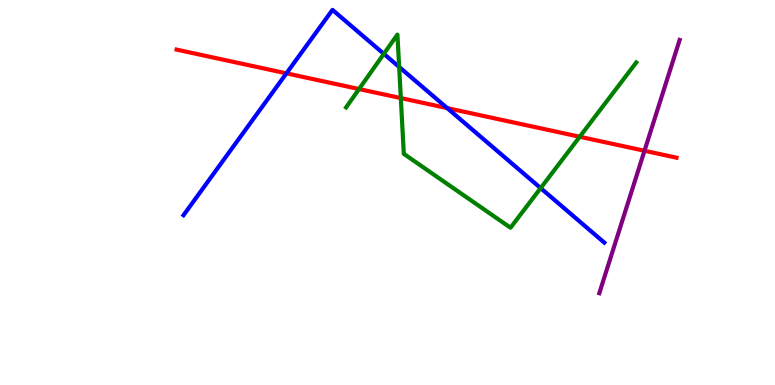[{'lines': ['blue', 'red'], 'intersections': [{'x': 3.7, 'y': 8.09}, {'x': 5.77, 'y': 7.19}]}, {'lines': ['green', 'red'], 'intersections': [{'x': 4.63, 'y': 7.69}, {'x': 5.17, 'y': 7.45}, {'x': 7.48, 'y': 6.45}]}, {'lines': ['purple', 'red'], 'intersections': [{'x': 8.32, 'y': 6.08}]}, {'lines': ['blue', 'green'], 'intersections': [{'x': 4.95, 'y': 8.6}, {'x': 5.15, 'y': 8.26}, {'x': 6.98, 'y': 5.11}]}, {'lines': ['blue', 'purple'], 'intersections': []}, {'lines': ['green', 'purple'], 'intersections': []}]